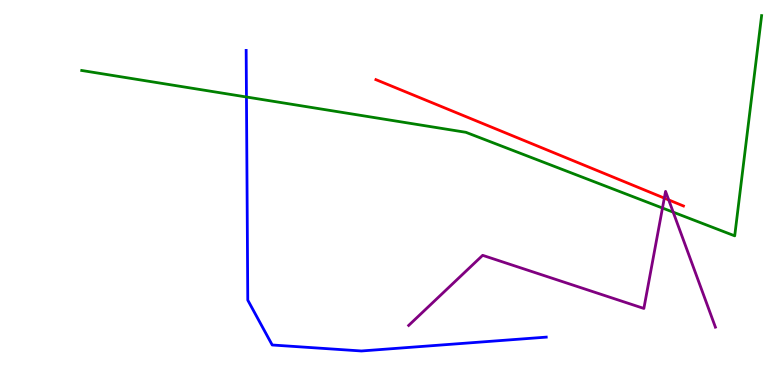[{'lines': ['blue', 'red'], 'intersections': []}, {'lines': ['green', 'red'], 'intersections': []}, {'lines': ['purple', 'red'], 'intersections': [{'x': 8.57, 'y': 4.85}, {'x': 8.63, 'y': 4.81}]}, {'lines': ['blue', 'green'], 'intersections': [{'x': 3.18, 'y': 7.48}]}, {'lines': ['blue', 'purple'], 'intersections': []}, {'lines': ['green', 'purple'], 'intersections': [{'x': 8.55, 'y': 4.6}, {'x': 8.69, 'y': 4.49}]}]